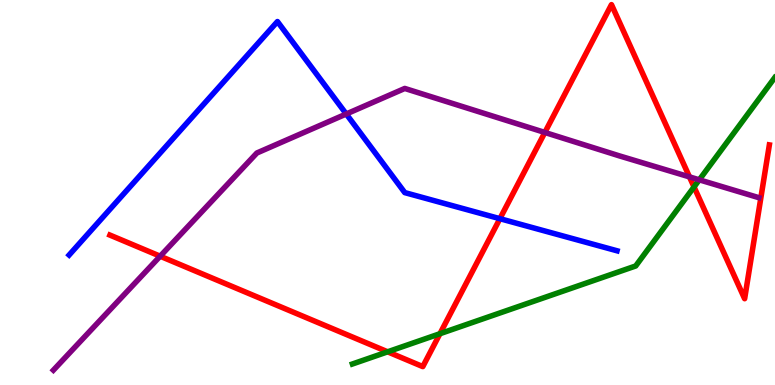[{'lines': ['blue', 'red'], 'intersections': [{'x': 6.45, 'y': 4.32}]}, {'lines': ['green', 'red'], 'intersections': [{'x': 5.0, 'y': 0.862}, {'x': 5.68, 'y': 1.33}, {'x': 8.96, 'y': 5.14}]}, {'lines': ['purple', 'red'], 'intersections': [{'x': 2.07, 'y': 3.35}, {'x': 7.03, 'y': 6.56}, {'x': 8.9, 'y': 5.41}]}, {'lines': ['blue', 'green'], 'intersections': []}, {'lines': ['blue', 'purple'], 'intersections': [{'x': 4.47, 'y': 7.04}]}, {'lines': ['green', 'purple'], 'intersections': [{'x': 9.02, 'y': 5.33}]}]